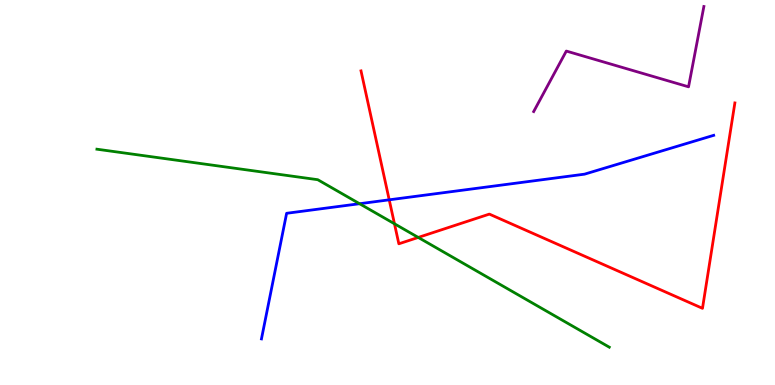[{'lines': ['blue', 'red'], 'intersections': [{'x': 5.02, 'y': 4.81}]}, {'lines': ['green', 'red'], 'intersections': [{'x': 5.09, 'y': 4.19}, {'x': 5.4, 'y': 3.83}]}, {'lines': ['purple', 'red'], 'intersections': []}, {'lines': ['blue', 'green'], 'intersections': [{'x': 4.64, 'y': 4.71}]}, {'lines': ['blue', 'purple'], 'intersections': []}, {'lines': ['green', 'purple'], 'intersections': []}]